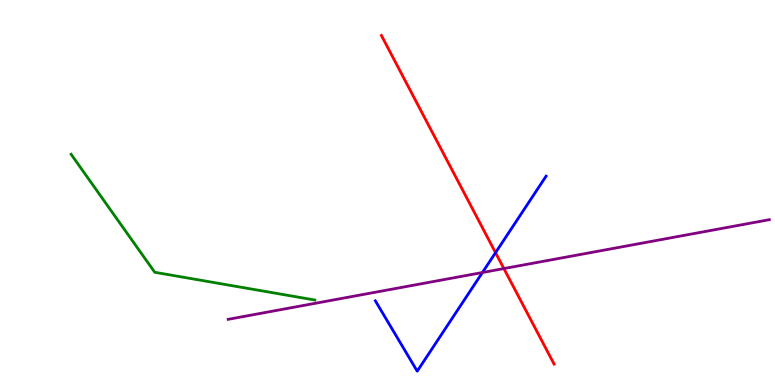[{'lines': ['blue', 'red'], 'intersections': [{'x': 6.39, 'y': 3.44}]}, {'lines': ['green', 'red'], 'intersections': []}, {'lines': ['purple', 'red'], 'intersections': [{'x': 6.5, 'y': 3.02}]}, {'lines': ['blue', 'green'], 'intersections': []}, {'lines': ['blue', 'purple'], 'intersections': [{'x': 6.22, 'y': 2.92}]}, {'lines': ['green', 'purple'], 'intersections': []}]